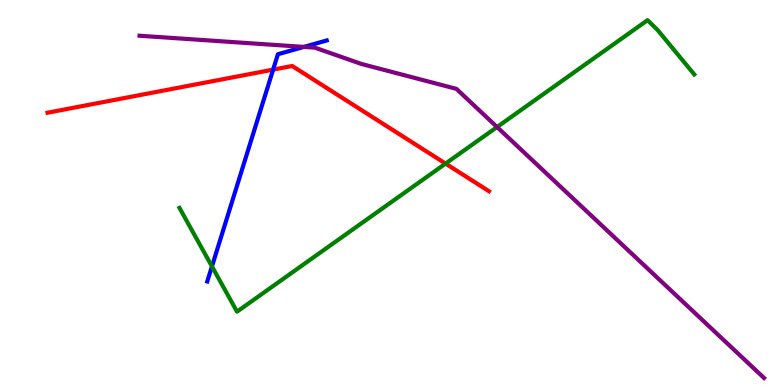[{'lines': ['blue', 'red'], 'intersections': [{'x': 3.52, 'y': 8.19}]}, {'lines': ['green', 'red'], 'intersections': [{'x': 5.75, 'y': 5.75}]}, {'lines': ['purple', 'red'], 'intersections': []}, {'lines': ['blue', 'green'], 'intersections': [{'x': 2.73, 'y': 3.08}]}, {'lines': ['blue', 'purple'], 'intersections': [{'x': 3.92, 'y': 8.78}]}, {'lines': ['green', 'purple'], 'intersections': [{'x': 6.41, 'y': 6.7}]}]